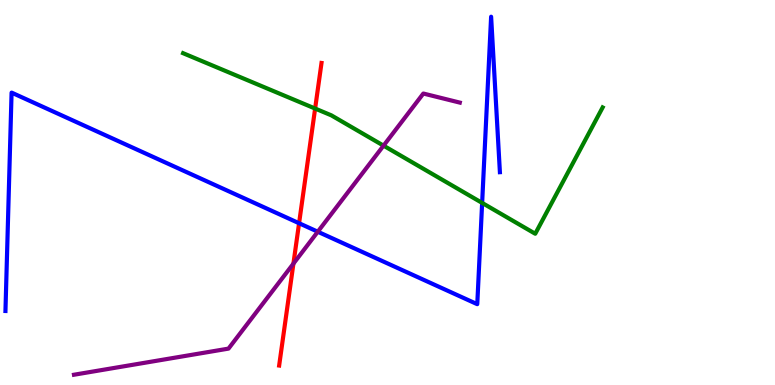[{'lines': ['blue', 'red'], 'intersections': [{'x': 3.86, 'y': 4.2}]}, {'lines': ['green', 'red'], 'intersections': [{'x': 4.07, 'y': 7.18}]}, {'lines': ['purple', 'red'], 'intersections': [{'x': 3.79, 'y': 3.15}]}, {'lines': ['blue', 'green'], 'intersections': [{'x': 6.22, 'y': 4.73}]}, {'lines': ['blue', 'purple'], 'intersections': [{'x': 4.1, 'y': 3.98}]}, {'lines': ['green', 'purple'], 'intersections': [{'x': 4.95, 'y': 6.22}]}]